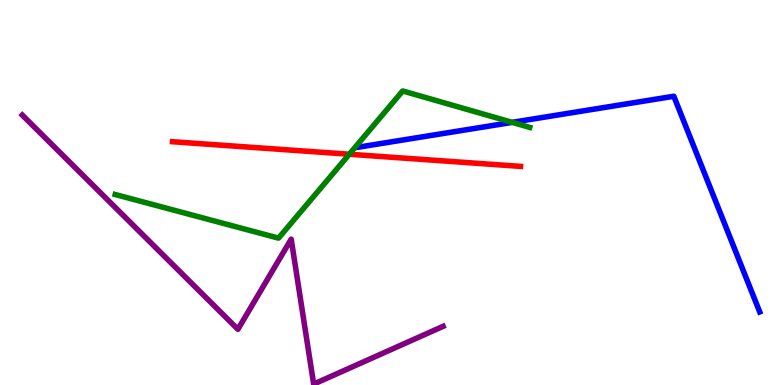[{'lines': ['blue', 'red'], 'intersections': []}, {'lines': ['green', 'red'], 'intersections': [{'x': 4.51, 'y': 5.99}]}, {'lines': ['purple', 'red'], 'intersections': []}, {'lines': ['blue', 'green'], 'intersections': [{'x': 6.61, 'y': 6.82}]}, {'lines': ['blue', 'purple'], 'intersections': []}, {'lines': ['green', 'purple'], 'intersections': []}]